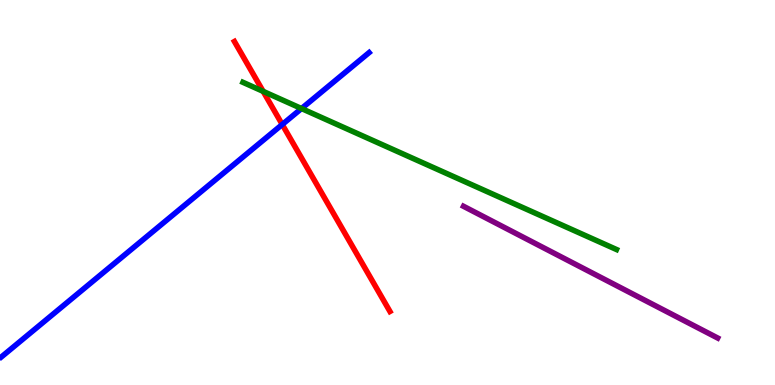[{'lines': ['blue', 'red'], 'intersections': [{'x': 3.64, 'y': 6.77}]}, {'lines': ['green', 'red'], 'intersections': [{'x': 3.4, 'y': 7.63}]}, {'lines': ['purple', 'red'], 'intersections': []}, {'lines': ['blue', 'green'], 'intersections': [{'x': 3.89, 'y': 7.18}]}, {'lines': ['blue', 'purple'], 'intersections': []}, {'lines': ['green', 'purple'], 'intersections': []}]